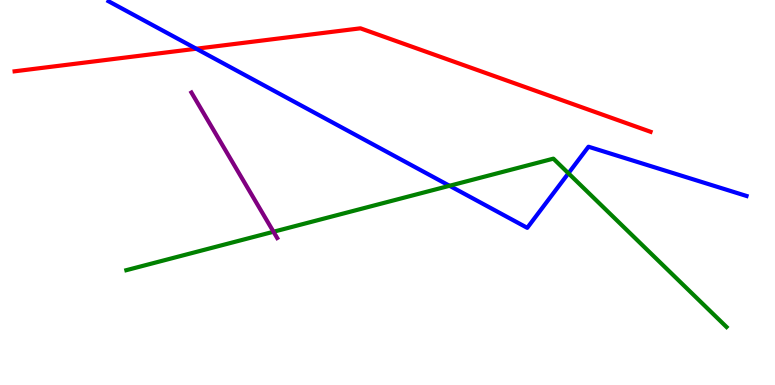[{'lines': ['blue', 'red'], 'intersections': [{'x': 2.53, 'y': 8.73}]}, {'lines': ['green', 'red'], 'intersections': []}, {'lines': ['purple', 'red'], 'intersections': []}, {'lines': ['blue', 'green'], 'intersections': [{'x': 5.8, 'y': 5.17}, {'x': 7.33, 'y': 5.5}]}, {'lines': ['blue', 'purple'], 'intersections': []}, {'lines': ['green', 'purple'], 'intersections': [{'x': 3.53, 'y': 3.98}]}]